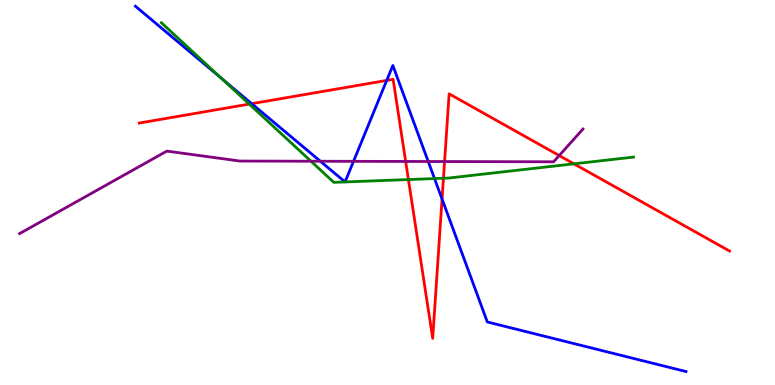[{'lines': ['blue', 'red'], 'intersections': [{'x': 3.25, 'y': 7.31}, {'x': 4.99, 'y': 7.91}, {'x': 5.7, 'y': 4.83}]}, {'lines': ['green', 'red'], 'intersections': [{'x': 3.22, 'y': 7.3}, {'x': 5.27, 'y': 5.34}, {'x': 5.72, 'y': 5.37}, {'x': 7.41, 'y': 5.74}]}, {'lines': ['purple', 'red'], 'intersections': [{'x': 5.23, 'y': 5.81}, {'x': 5.74, 'y': 5.8}, {'x': 7.22, 'y': 5.96}]}, {'lines': ['blue', 'green'], 'intersections': [{'x': 2.85, 'y': 7.97}, {'x': 4.45, 'y': 5.27}, {'x': 4.45, 'y': 5.27}, {'x': 5.61, 'y': 5.36}]}, {'lines': ['blue', 'purple'], 'intersections': [{'x': 4.13, 'y': 5.81}, {'x': 4.56, 'y': 5.81}, {'x': 5.53, 'y': 5.81}]}, {'lines': ['green', 'purple'], 'intersections': [{'x': 4.01, 'y': 5.81}]}]